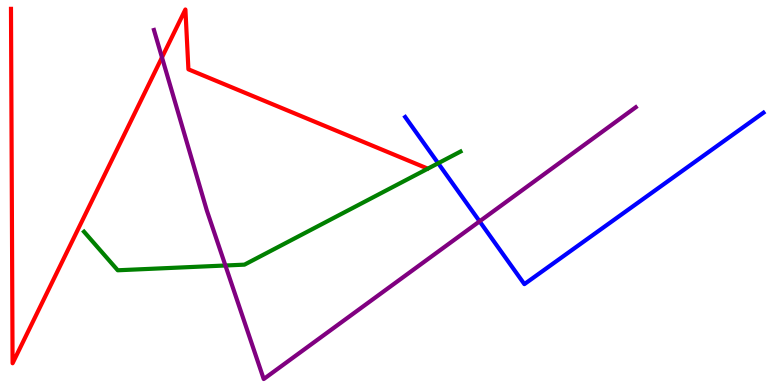[{'lines': ['blue', 'red'], 'intersections': []}, {'lines': ['green', 'red'], 'intersections': []}, {'lines': ['purple', 'red'], 'intersections': [{'x': 2.09, 'y': 8.51}]}, {'lines': ['blue', 'green'], 'intersections': [{'x': 5.65, 'y': 5.76}]}, {'lines': ['blue', 'purple'], 'intersections': [{'x': 6.19, 'y': 4.25}]}, {'lines': ['green', 'purple'], 'intersections': [{'x': 2.91, 'y': 3.1}]}]